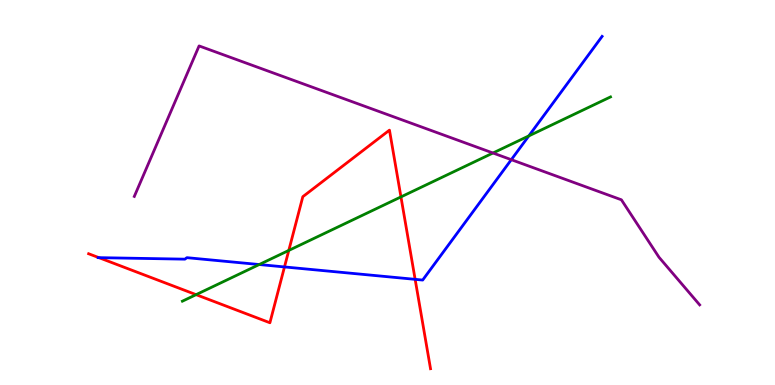[{'lines': ['blue', 'red'], 'intersections': [{'x': 1.28, 'y': 3.31}, {'x': 3.67, 'y': 3.07}, {'x': 5.36, 'y': 2.74}]}, {'lines': ['green', 'red'], 'intersections': [{'x': 2.53, 'y': 2.35}, {'x': 3.73, 'y': 3.5}, {'x': 5.17, 'y': 4.89}]}, {'lines': ['purple', 'red'], 'intersections': []}, {'lines': ['blue', 'green'], 'intersections': [{'x': 3.34, 'y': 3.13}, {'x': 6.82, 'y': 6.47}]}, {'lines': ['blue', 'purple'], 'intersections': [{'x': 6.6, 'y': 5.85}]}, {'lines': ['green', 'purple'], 'intersections': [{'x': 6.36, 'y': 6.03}]}]